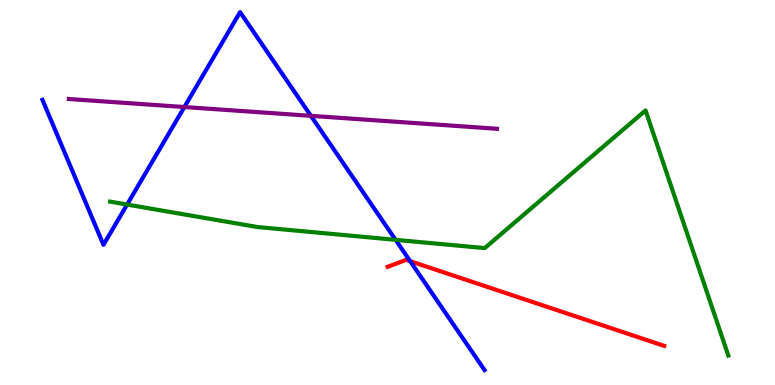[{'lines': ['blue', 'red'], 'intersections': [{'x': 5.29, 'y': 3.22}]}, {'lines': ['green', 'red'], 'intersections': []}, {'lines': ['purple', 'red'], 'intersections': []}, {'lines': ['blue', 'green'], 'intersections': [{'x': 1.64, 'y': 4.69}, {'x': 5.1, 'y': 3.77}]}, {'lines': ['blue', 'purple'], 'intersections': [{'x': 2.38, 'y': 7.22}, {'x': 4.01, 'y': 6.99}]}, {'lines': ['green', 'purple'], 'intersections': []}]